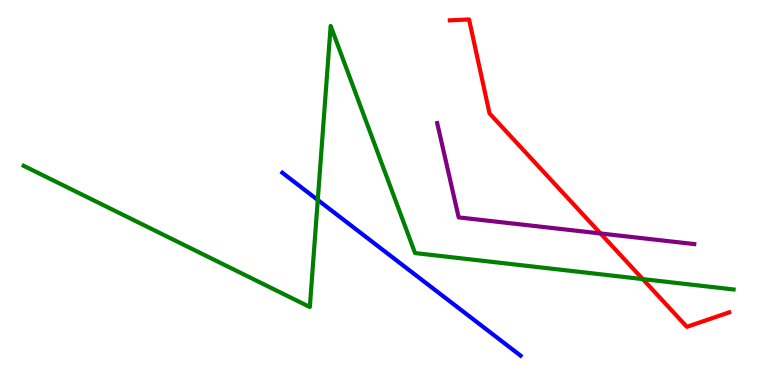[{'lines': ['blue', 'red'], 'intersections': []}, {'lines': ['green', 'red'], 'intersections': [{'x': 8.29, 'y': 2.75}]}, {'lines': ['purple', 'red'], 'intersections': [{'x': 7.75, 'y': 3.94}]}, {'lines': ['blue', 'green'], 'intersections': [{'x': 4.1, 'y': 4.81}]}, {'lines': ['blue', 'purple'], 'intersections': []}, {'lines': ['green', 'purple'], 'intersections': []}]